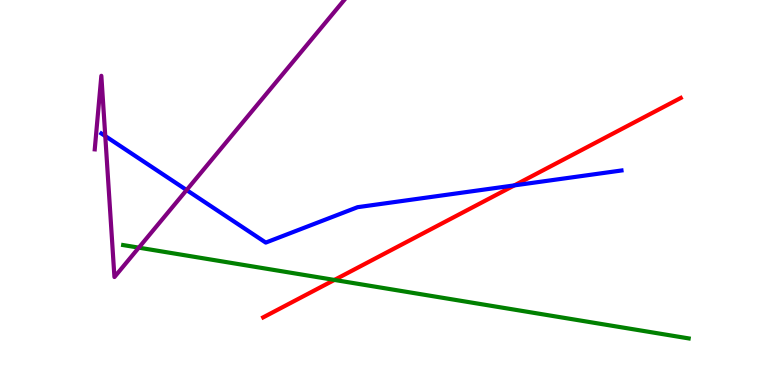[{'lines': ['blue', 'red'], 'intersections': [{'x': 6.64, 'y': 5.18}]}, {'lines': ['green', 'red'], 'intersections': [{'x': 4.31, 'y': 2.73}]}, {'lines': ['purple', 'red'], 'intersections': []}, {'lines': ['blue', 'green'], 'intersections': []}, {'lines': ['blue', 'purple'], 'intersections': [{'x': 1.36, 'y': 6.47}, {'x': 2.41, 'y': 5.06}]}, {'lines': ['green', 'purple'], 'intersections': [{'x': 1.79, 'y': 3.57}]}]